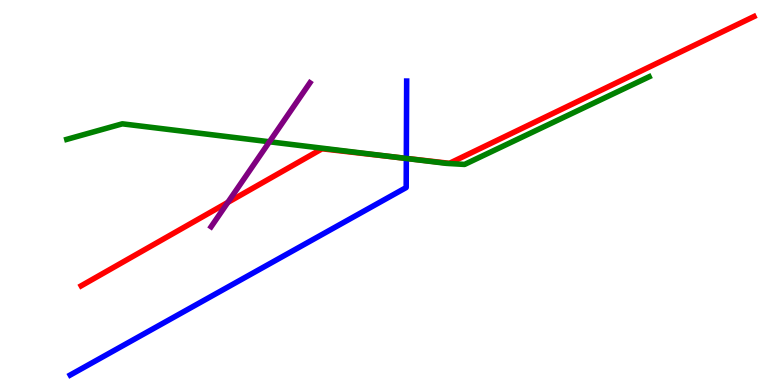[{'lines': ['blue', 'red'], 'intersections': [{'x': 5.24, 'y': 5.89}]}, {'lines': ['green', 'red'], 'intersections': [{'x': 5.14, 'y': 5.91}]}, {'lines': ['purple', 'red'], 'intersections': [{'x': 2.94, 'y': 4.74}]}, {'lines': ['blue', 'green'], 'intersections': [{'x': 5.24, 'y': 5.88}]}, {'lines': ['blue', 'purple'], 'intersections': []}, {'lines': ['green', 'purple'], 'intersections': [{'x': 3.48, 'y': 6.32}]}]